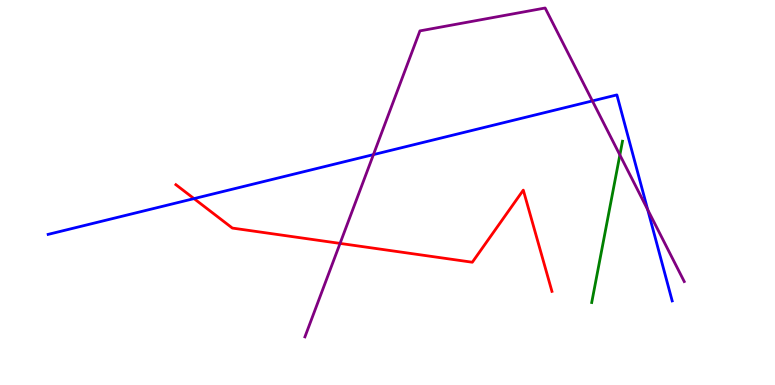[{'lines': ['blue', 'red'], 'intersections': [{'x': 2.5, 'y': 4.84}]}, {'lines': ['green', 'red'], 'intersections': []}, {'lines': ['purple', 'red'], 'intersections': [{'x': 4.39, 'y': 3.68}]}, {'lines': ['blue', 'green'], 'intersections': []}, {'lines': ['blue', 'purple'], 'intersections': [{'x': 4.82, 'y': 5.98}, {'x': 7.64, 'y': 7.38}, {'x': 8.36, 'y': 4.55}]}, {'lines': ['green', 'purple'], 'intersections': [{'x': 8.0, 'y': 5.98}]}]